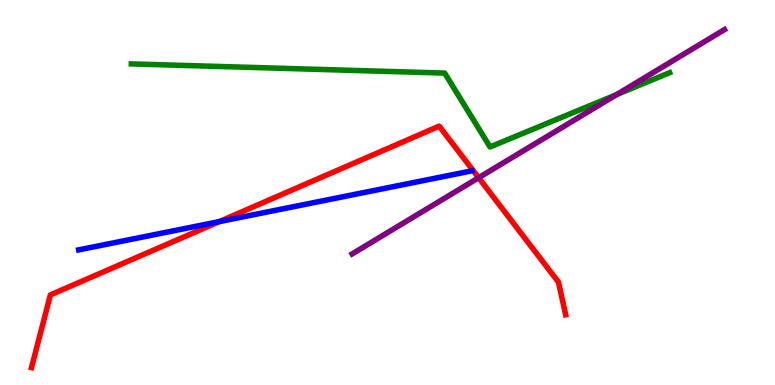[{'lines': ['blue', 'red'], 'intersections': [{'x': 2.83, 'y': 4.24}]}, {'lines': ['green', 'red'], 'intersections': []}, {'lines': ['purple', 'red'], 'intersections': [{'x': 6.18, 'y': 5.38}]}, {'lines': ['blue', 'green'], 'intersections': []}, {'lines': ['blue', 'purple'], 'intersections': []}, {'lines': ['green', 'purple'], 'intersections': [{'x': 7.96, 'y': 7.54}]}]